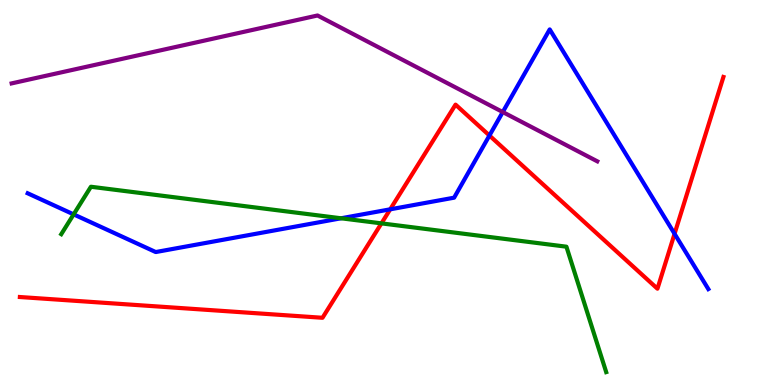[{'lines': ['blue', 'red'], 'intersections': [{'x': 5.03, 'y': 4.56}, {'x': 6.32, 'y': 6.48}, {'x': 8.7, 'y': 3.93}]}, {'lines': ['green', 'red'], 'intersections': [{'x': 4.92, 'y': 4.2}]}, {'lines': ['purple', 'red'], 'intersections': []}, {'lines': ['blue', 'green'], 'intersections': [{'x': 0.95, 'y': 4.43}, {'x': 4.4, 'y': 4.33}]}, {'lines': ['blue', 'purple'], 'intersections': [{'x': 6.49, 'y': 7.09}]}, {'lines': ['green', 'purple'], 'intersections': []}]